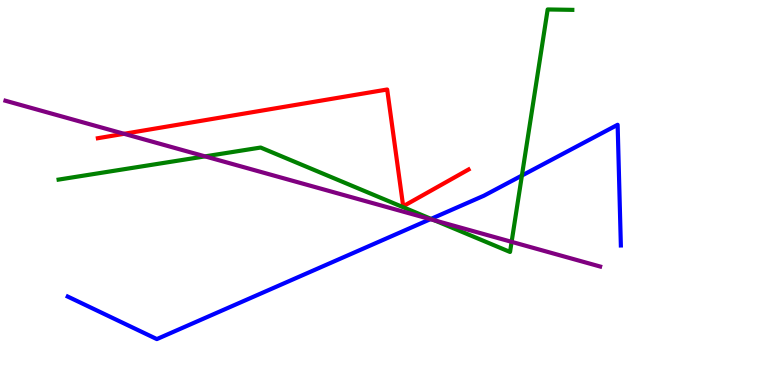[{'lines': ['blue', 'red'], 'intersections': []}, {'lines': ['green', 'red'], 'intersections': []}, {'lines': ['purple', 'red'], 'intersections': [{'x': 1.6, 'y': 6.52}]}, {'lines': ['blue', 'green'], 'intersections': [{'x': 5.56, 'y': 4.31}, {'x': 6.73, 'y': 5.44}]}, {'lines': ['blue', 'purple'], 'intersections': [{'x': 5.55, 'y': 4.31}]}, {'lines': ['green', 'purple'], 'intersections': [{'x': 2.65, 'y': 5.94}, {'x': 5.61, 'y': 4.28}, {'x': 6.6, 'y': 3.72}]}]